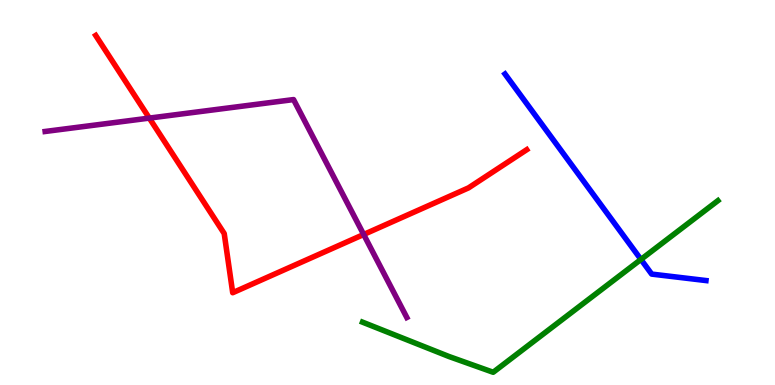[{'lines': ['blue', 'red'], 'intersections': []}, {'lines': ['green', 'red'], 'intersections': []}, {'lines': ['purple', 'red'], 'intersections': [{'x': 1.93, 'y': 6.93}, {'x': 4.69, 'y': 3.91}]}, {'lines': ['blue', 'green'], 'intersections': [{'x': 8.27, 'y': 3.26}]}, {'lines': ['blue', 'purple'], 'intersections': []}, {'lines': ['green', 'purple'], 'intersections': []}]